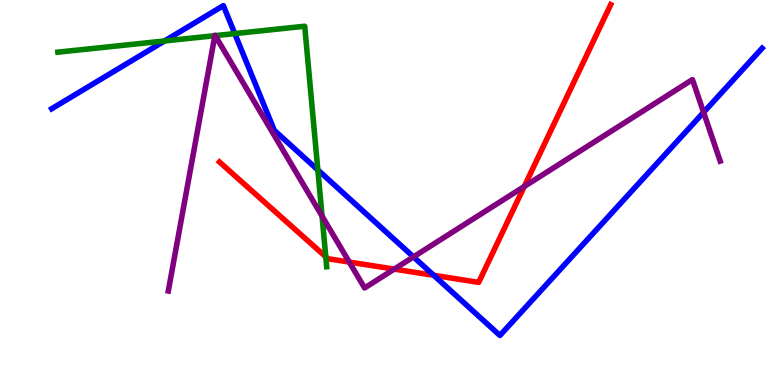[{'lines': ['blue', 'red'], 'intersections': [{'x': 5.6, 'y': 2.85}]}, {'lines': ['green', 'red'], 'intersections': [{'x': 4.2, 'y': 3.33}]}, {'lines': ['purple', 'red'], 'intersections': [{'x': 4.51, 'y': 3.19}, {'x': 5.09, 'y': 3.01}, {'x': 6.76, 'y': 5.16}]}, {'lines': ['blue', 'green'], 'intersections': [{'x': 2.12, 'y': 8.94}, {'x': 3.03, 'y': 9.13}, {'x': 4.1, 'y': 5.59}]}, {'lines': ['blue', 'purple'], 'intersections': [{'x': 5.34, 'y': 3.33}, {'x': 9.08, 'y': 7.08}]}, {'lines': ['green', 'purple'], 'intersections': [{'x': 2.77, 'y': 9.07}, {'x': 2.78, 'y': 9.07}, {'x': 4.16, 'y': 4.39}]}]